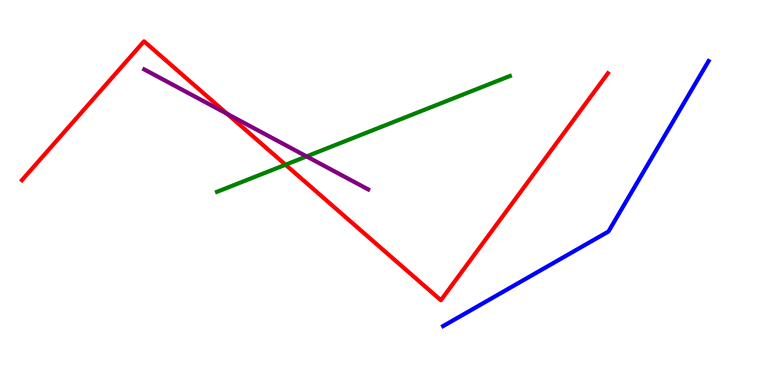[{'lines': ['blue', 'red'], 'intersections': []}, {'lines': ['green', 'red'], 'intersections': [{'x': 3.68, 'y': 5.72}]}, {'lines': ['purple', 'red'], 'intersections': [{'x': 2.93, 'y': 7.04}]}, {'lines': ['blue', 'green'], 'intersections': []}, {'lines': ['blue', 'purple'], 'intersections': []}, {'lines': ['green', 'purple'], 'intersections': [{'x': 3.96, 'y': 5.94}]}]